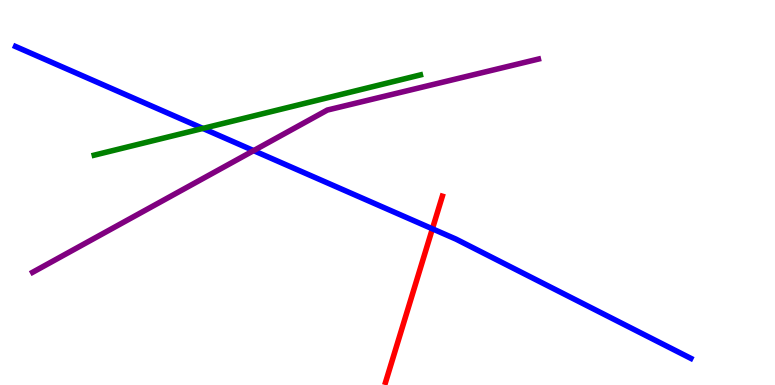[{'lines': ['blue', 'red'], 'intersections': [{'x': 5.58, 'y': 4.06}]}, {'lines': ['green', 'red'], 'intersections': []}, {'lines': ['purple', 'red'], 'intersections': []}, {'lines': ['blue', 'green'], 'intersections': [{'x': 2.62, 'y': 6.66}]}, {'lines': ['blue', 'purple'], 'intersections': [{'x': 3.27, 'y': 6.09}]}, {'lines': ['green', 'purple'], 'intersections': []}]